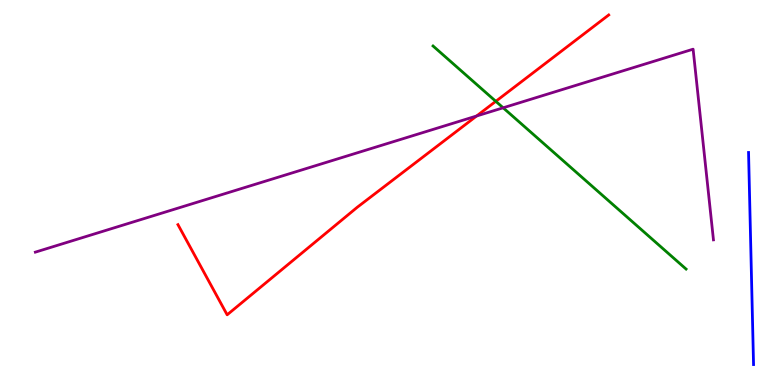[{'lines': ['blue', 'red'], 'intersections': []}, {'lines': ['green', 'red'], 'intersections': [{'x': 6.4, 'y': 7.37}]}, {'lines': ['purple', 'red'], 'intersections': [{'x': 6.15, 'y': 6.99}]}, {'lines': ['blue', 'green'], 'intersections': []}, {'lines': ['blue', 'purple'], 'intersections': []}, {'lines': ['green', 'purple'], 'intersections': [{'x': 6.49, 'y': 7.2}]}]